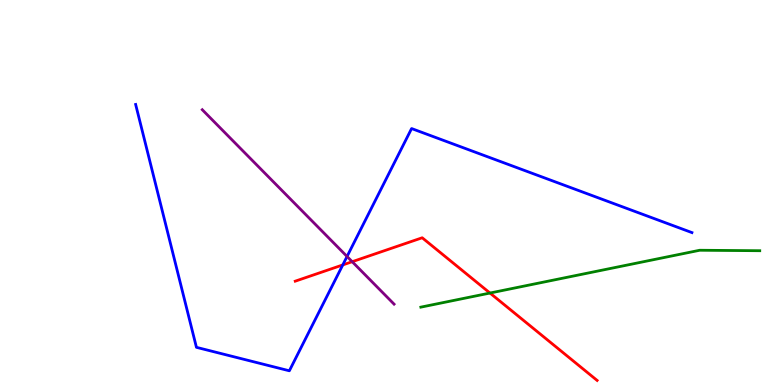[{'lines': ['blue', 'red'], 'intersections': [{'x': 4.42, 'y': 3.12}]}, {'lines': ['green', 'red'], 'intersections': [{'x': 6.32, 'y': 2.39}]}, {'lines': ['purple', 'red'], 'intersections': [{'x': 4.54, 'y': 3.2}]}, {'lines': ['blue', 'green'], 'intersections': []}, {'lines': ['blue', 'purple'], 'intersections': [{'x': 4.48, 'y': 3.34}]}, {'lines': ['green', 'purple'], 'intersections': []}]